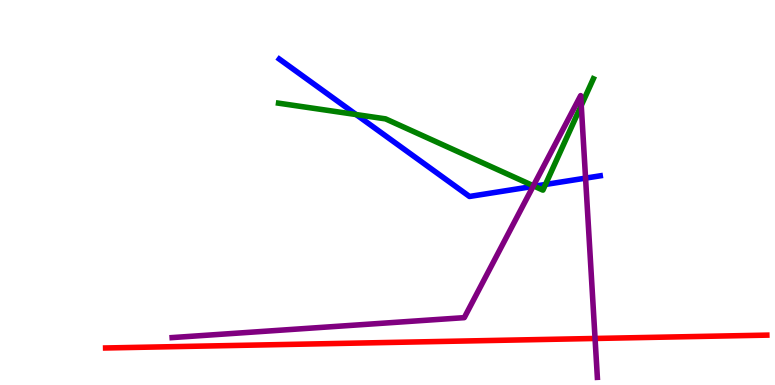[{'lines': ['blue', 'red'], 'intersections': []}, {'lines': ['green', 'red'], 'intersections': []}, {'lines': ['purple', 'red'], 'intersections': [{'x': 7.68, 'y': 1.21}]}, {'lines': ['blue', 'green'], 'intersections': [{'x': 4.59, 'y': 7.02}, {'x': 6.89, 'y': 5.16}, {'x': 7.04, 'y': 5.21}]}, {'lines': ['blue', 'purple'], 'intersections': [{'x': 6.88, 'y': 5.16}, {'x': 7.56, 'y': 5.37}]}, {'lines': ['green', 'purple'], 'intersections': [{'x': 6.88, 'y': 5.17}, {'x': 7.5, 'y': 7.26}]}]